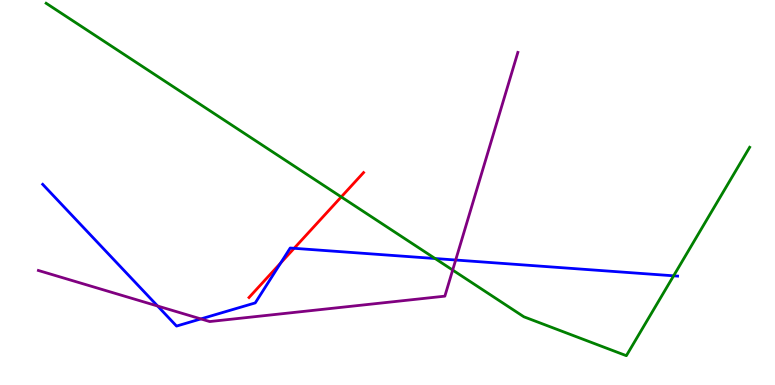[{'lines': ['blue', 'red'], 'intersections': [{'x': 3.62, 'y': 3.17}, {'x': 3.8, 'y': 3.55}]}, {'lines': ['green', 'red'], 'intersections': [{'x': 4.4, 'y': 4.88}]}, {'lines': ['purple', 'red'], 'intersections': []}, {'lines': ['blue', 'green'], 'intersections': [{'x': 5.61, 'y': 3.29}, {'x': 8.69, 'y': 2.84}]}, {'lines': ['blue', 'purple'], 'intersections': [{'x': 2.03, 'y': 2.05}, {'x': 2.59, 'y': 1.72}, {'x': 5.88, 'y': 3.25}]}, {'lines': ['green', 'purple'], 'intersections': [{'x': 5.84, 'y': 2.99}]}]